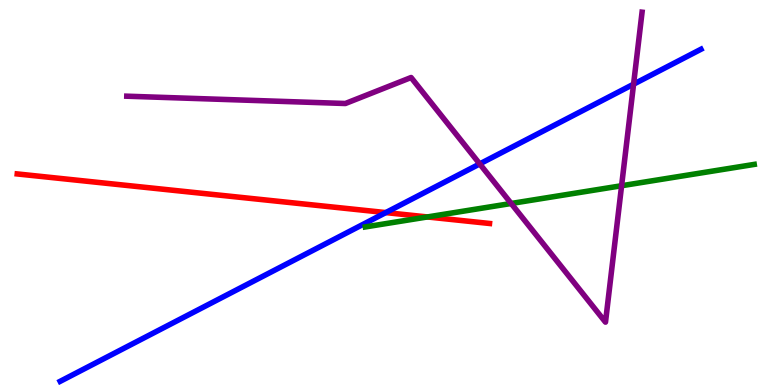[{'lines': ['blue', 'red'], 'intersections': [{'x': 4.98, 'y': 4.48}]}, {'lines': ['green', 'red'], 'intersections': [{'x': 5.51, 'y': 4.36}]}, {'lines': ['purple', 'red'], 'intersections': []}, {'lines': ['blue', 'green'], 'intersections': []}, {'lines': ['blue', 'purple'], 'intersections': [{'x': 6.19, 'y': 5.74}, {'x': 8.18, 'y': 7.81}]}, {'lines': ['green', 'purple'], 'intersections': [{'x': 6.6, 'y': 4.71}, {'x': 8.02, 'y': 5.18}]}]